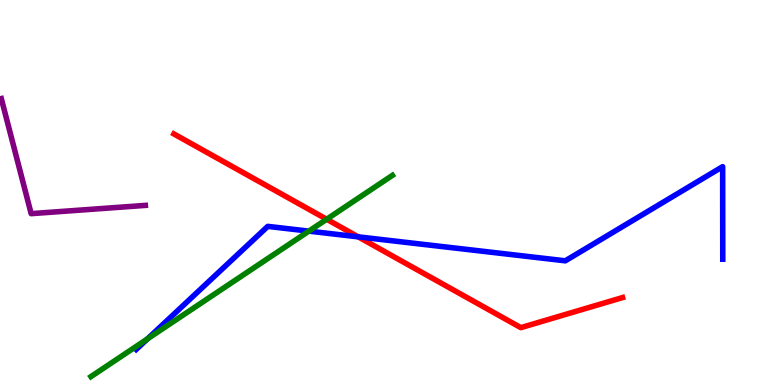[{'lines': ['blue', 'red'], 'intersections': [{'x': 4.62, 'y': 3.85}]}, {'lines': ['green', 'red'], 'intersections': [{'x': 4.22, 'y': 4.31}]}, {'lines': ['purple', 'red'], 'intersections': []}, {'lines': ['blue', 'green'], 'intersections': [{'x': 1.9, 'y': 1.2}, {'x': 3.99, 'y': 4.0}]}, {'lines': ['blue', 'purple'], 'intersections': []}, {'lines': ['green', 'purple'], 'intersections': []}]